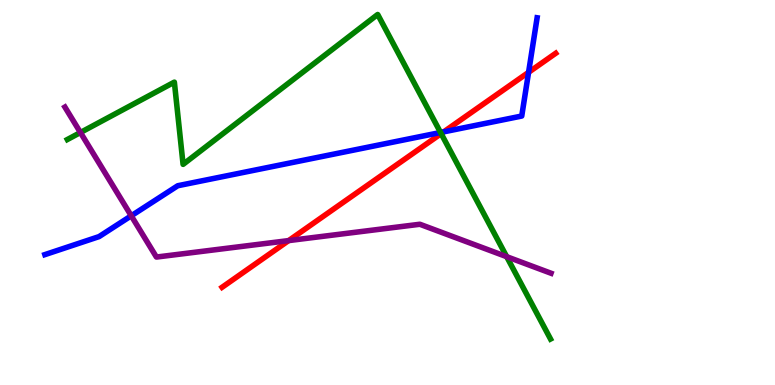[{'lines': ['blue', 'red'], 'intersections': [{'x': 5.73, 'y': 6.58}, {'x': 6.82, 'y': 8.12}]}, {'lines': ['green', 'red'], 'intersections': [{'x': 5.69, 'y': 6.53}]}, {'lines': ['purple', 'red'], 'intersections': [{'x': 3.72, 'y': 3.75}]}, {'lines': ['blue', 'green'], 'intersections': [{'x': 5.68, 'y': 6.56}]}, {'lines': ['blue', 'purple'], 'intersections': [{'x': 1.69, 'y': 4.39}]}, {'lines': ['green', 'purple'], 'intersections': [{'x': 1.04, 'y': 6.56}, {'x': 6.54, 'y': 3.33}]}]